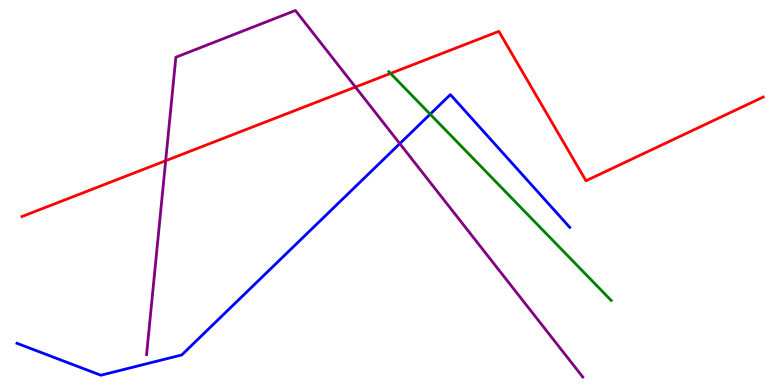[{'lines': ['blue', 'red'], 'intersections': []}, {'lines': ['green', 'red'], 'intersections': [{'x': 5.04, 'y': 8.09}]}, {'lines': ['purple', 'red'], 'intersections': [{'x': 2.14, 'y': 5.82}, {'x': 4.59, 'y': 7.74}]}, {'lines': ['blue', 'green'], 'intersections': [{'x': 5.55, 'y': 7.03}]}, {'lines': ['blue', 'purple'], 'intersections': [{'x': 5.16, 'y': 6.27}]}, {'lines': ['green', 'purple'], 'intersections': []}]